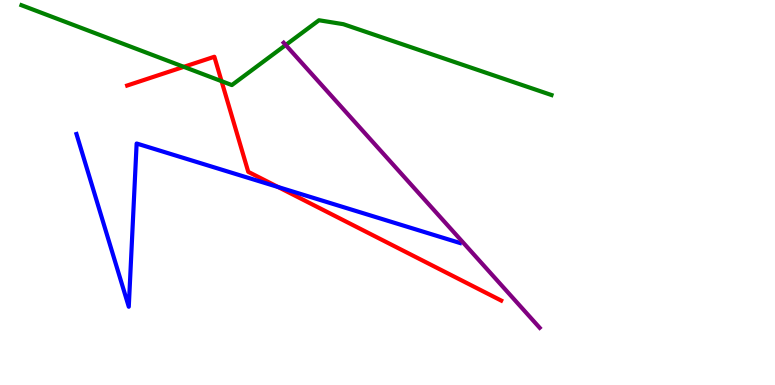[{'lines': ['blue', 'red'], 'intersections': [{'x': 3.59, 'y': 5.14}]}, {'lines': ['green', 'red'], 'intersections': [{'x': 2.37, 'y': 8.26}, {'x': 2.86, 'y': 7.89}]}, {'lines': ['purple', 'red'], 'intersections': []}, {'lines': ['blue', 'green'], 'intersections': []}, {'lines': ['blue', 'purple'], 'intersections': []}, {'lines': ['green', 'purple'], 'intersections': [{'x': 3.69, 'y': 8.83}]}]